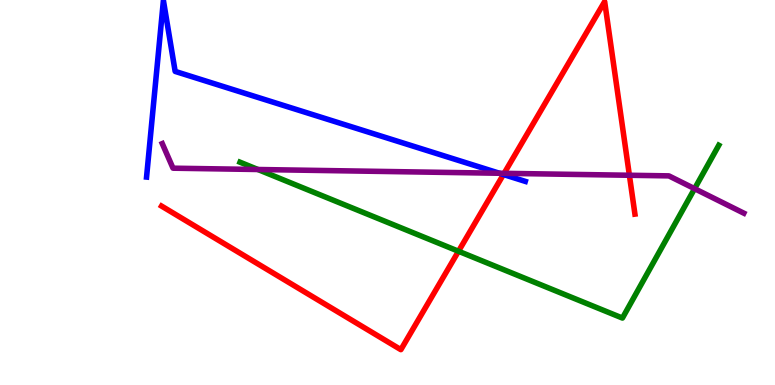[{'lines': ['blue', 'red'], 'intersections': [{'x': 6.5, 'y': 5.47}]}, {'lines': ['green', 'red'], 'intersections': [{'x': 5.92, 'y': 3.47}]}, {'lines': ['purple', 'red'], 'intersections': [{'x': 6.5, 'y': 5.5}, {'x': 8.12, 'y': 5.45}]}, {'lines': ['blue', 'green'], 'intersections': []}, {'lines': ['blue', 'purple'], 'intersections': [{'x': 6.44, 'y': 5.5}]}, {'lines': ['green', 'purple'], 'intersections': [{'x': 3.33, 'y': 5.6}, {'x': 8.96, 'y': 5.1}]}]